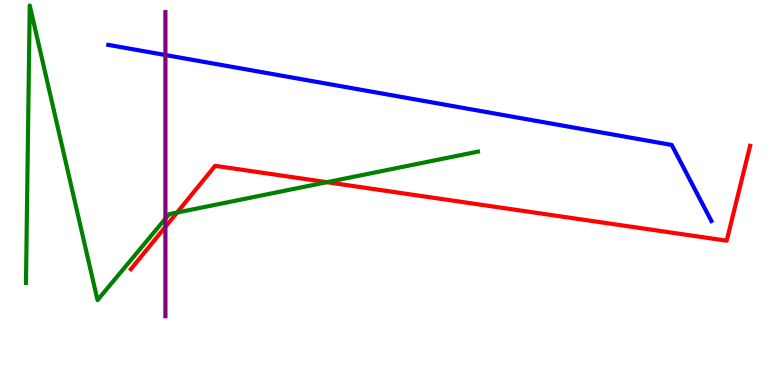[{'lines': ['blue', 'red'], 'intersections': []}, {'lines': ['green', 'red'], 'intersections': [{'x': 2.28, 'y': 4.48}, {'x': 4.22, 'y': 5.27}]}, {'lines': ['purple', 'red'], 'intersections': [{'x': 2.13, 'y': 4.11}]}, {'lines': ['blue', 'green'], 'intersections': []}, {'lines': ['blue', 'purple'], 'intersections': [{'x': 2.13, 'y': 8.57}]}, {'lines': ['green', 'purple'], 'intersections': [{'x': 2.13, 'y': 4.32}]}]